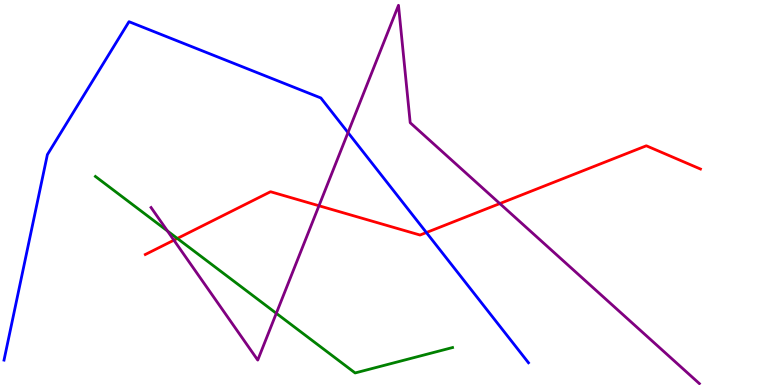[{'lines': ['blue', 'red'], 'intersections': [{'x': 5.5, 'y': 3.96}]}, {'lines': ['green', 'red'], 'intersections': [{'x': 2.29, 'y': 3.81}]}, {'lines': ['purple', 'red'], 'intersections': [{'x': 2.24, 'y': 3.76}, {'x': 4.12, 'y': 4.66}, {'x': 6.45, 'y': 4.71}]}, {'lines': ['blue', 'green'], 'intersections': []}, {'lines': ['blue', 'purple'], 'intersections': [{'x': 4.49, 'y': 6.56}]}, {'lines': ['green', 'purple'], 'intersections': [{'x': 2.16, 'y': 4.0}, {'x': 3.57, 'y': 1.86}]}]